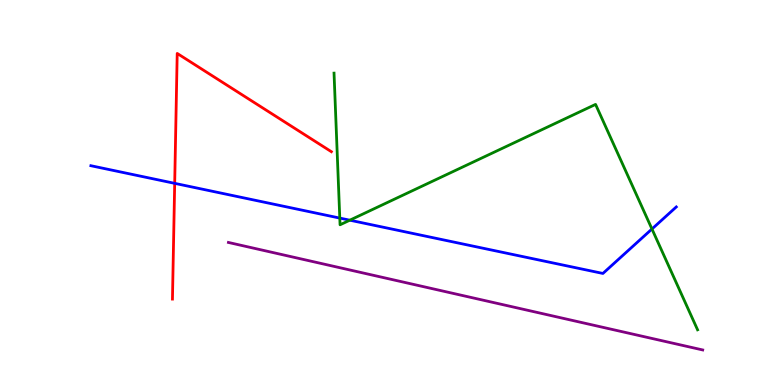[{'lines': ['blue', 'red'], 'intersections': [{'x': 2.25, 'y': 5.24}]}, {'lines': ['green', 'red'], 'intersections': []}, {'lines': ['purple', 'red'], 'intersections': []}, {'lines': ['blue', 'green'], 'intersections': [{'x': 4.38, 'y': 4.34}, {'x': 4.51, 'y': 4.28}, {'x': 8.41, 'y': 4.05}]}, {'lines': ['blue', 'purple'], 'intersections': []}, {'lines': ['green', 'purple'], 'intersections': []}]